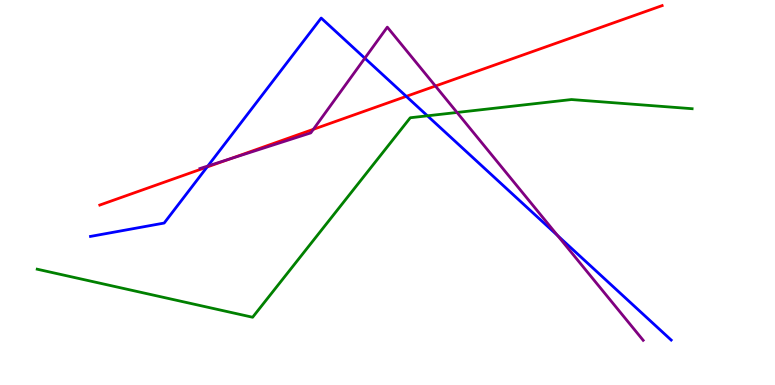[{'lines': ['blue', 'red'], 'intersections': [{'x': 2.67, 'y': 5.66}, {'x': 5.24, 'y': 7.5}]}, {'lines': ['green', 'red'], 'intersections': []}, {'lines': ['purple', 'red'], 'intersections': [{'x': 2.97, 'y': 5.87}, {'x': 4.04, 'y': 6.64}, {'x': 5.62, 'y': 7.77}]}, {'lines': ['blue', 'green'], 'intersections': [{'x': 5.52, 'y': 6.99}]}, {'lines': ['blue', 'purple'], 'intersections': [{'x': 2.68, 'y': 5.69}, {'x': 4.71, 'y': 8.49}, {'x': 7.19, 'y': 3.88}]}, {'lines': ['green', 'purple'], 'intersections': [{'x': 5.9, 'y': 7.08}]}]